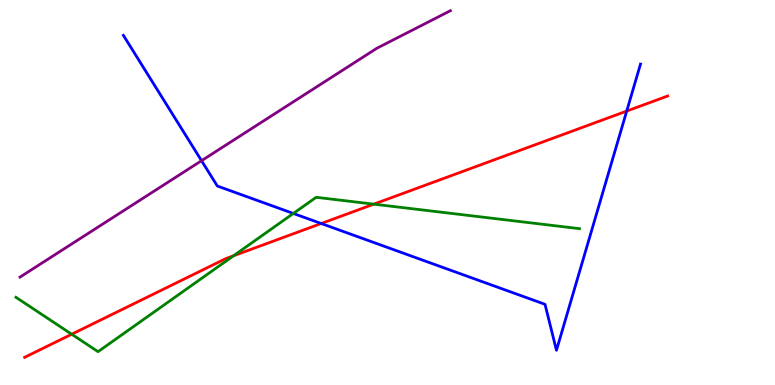[{'lines': ['blue', 'red'], 'intersections': [{'x': 4.14, 'y': 4.19}, {'x': 8.09, 'y': 7.11}]}, {'lines': ['green', 'red'], 'intersections': [{'x': 0.925, 'y': 1.32}, {'x': 3.01, 'y': 3.36}, {'x': 4.82, 'y': 4.7}]}, {'lines': ['purple', 'red'], 'intersections': []}, {'lines': ['blue', 'green'], 'intersections': [{'x': 3.79, 'y': 4.46}]}, {'lines': ['blue', 'purple'], 'intersections': [{'x': 2.6, 'y': 5.83}]}, {'lines': ['green', 'purple'], 'intersections': []}]